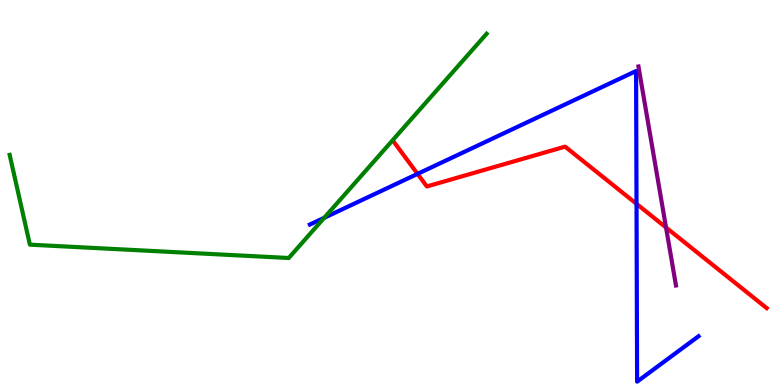[{'lines': ['blue', 'red'], 'intersections': [{'x': 5.39, 'y': 5.48}, {'x': 8.21, 'y': 4.71}]}, {'lines': ['green', 'red'], 'intersections': []}, {'lines': ['purple', 'red'], 'intersections': [{'x': 8.59, 'y': 4.09}]}, {'lines': ['blue', 'green'], 'intersections': [{'x': 4.18, 'y': 4.34}]}, {'lines': ['blue', 'purple'], 'intersections': []}, {'lines': ['green', 'purple'], 'intersections': []}]